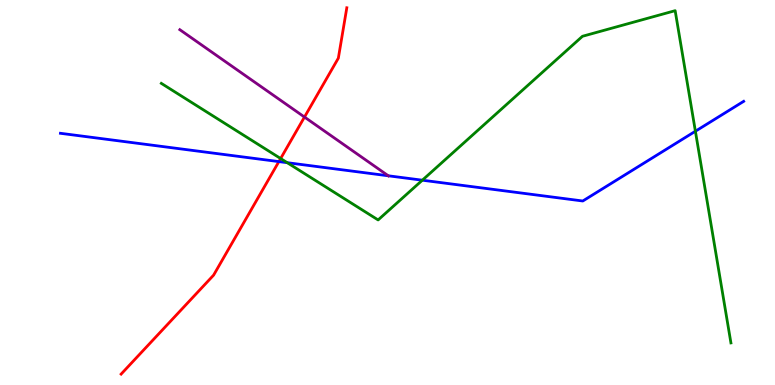[{'lines': ['blue', 'red'], 'intersections': [{'x': 3.6, 'y': 5.8}]}, {'lines': ['green', 'red'], 'intersections': [{'x': 3.62, 'y': 5.88}]}, {'lines': ['purple', 'red'], 'intersections': [{'x': 3.93, 'y': 6.96}]}, {'lines': ['blue', 'green'], 'intersections': [{'x': 3.71, 'y': 5.77}, {'x': 5.45, 'y': 5.32}, {'x': 8.97, 'y': 6.59}]}, {'lines': ['blue', 'purple'], 'intersections': [{'x': 5.01, 'y': 5.43}]}, {'lines': ['green', 'purple'], 'intersections': []}]